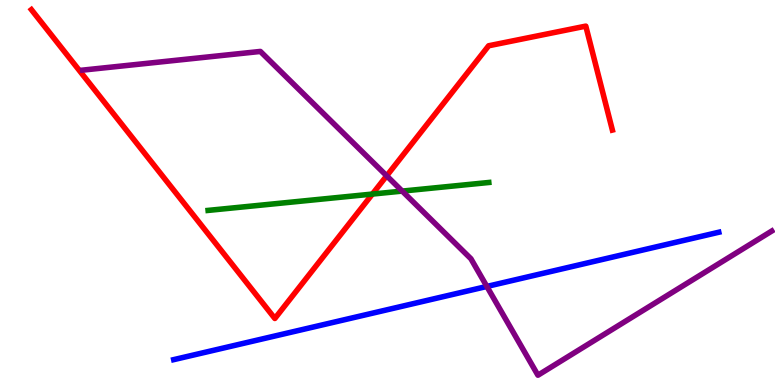[{'lines': ['blue', 'red'], 'intersections': []}, {'lines': ['green', 'red'], 'intersections': [{'x': 4.81, 'y': 4.96}]}, {'lines': ['purple', 'red'], 'intersections': [{'x': 4.99, 'y': 5.43}]}, {'lines': ['blue', 'green'], 'intersections': []}, {'lines': ['blue', 'purple'], 'intersections': [{'x': 6.28, 'y': 2.56}]}, {'lines': ['green', 'purple'], 'intersections': [{'x': 5.19, 'y': 5.04}]}]